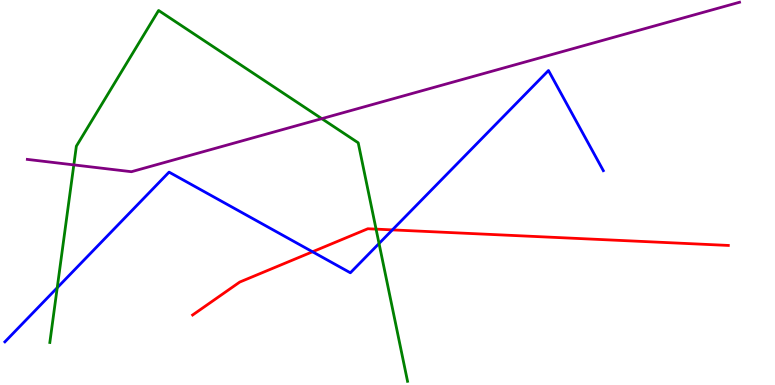[{'lines': ['blue', 'red'], 'intersections': [{'x': 4.03, 'y': 3.46}, {'x': 5.06, 'y': 4.03}]}, {'lines': ['green', 'red'], 'intersections': [{'x': 4.85, 'y': 4.05}]}, {'lines': ['purple', 'red'], 'intersections': []}, {'lines': ['blue', 'green'], 'intersections': [{'x': 0.738, 'y': 2.53}, {'x': 4.89, 'y': 3.68}]}, {'lines': ['blue', 'purple'], 'intersections': []}, {'lines': ['green', 'purple'], 'intersections': [{'x': 0.953, 'y': 5.72}, {'x': 4.15, 'y': 6.92}]}]